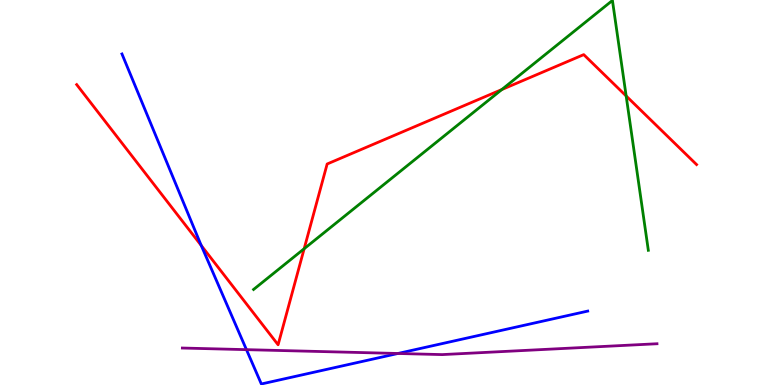[{'lines': ['blue', 'red'], 'intersections': [{'x': 2.6, 'y': 3.62}]}, {'lines': ['green', 'red'], 'intersections': [{'x': 3.92, 'y': 3.54}, {'x': 6.47, 'y': 7.67}, {'x': 8.08, 'y': 7.51}]}, {'lines': ['purple', 'red'], 'intersections': []}, {'lines': ['blue', 'green'], 'intersections': []}, {'lines': ['blue', 'purple'], 'intersections': [{'x': 3.18, 'y': 0.918}, {'x': 5.13, 'y': 0.819}]}, {'lines': ['green', 'purple'], 'intersections': []}]